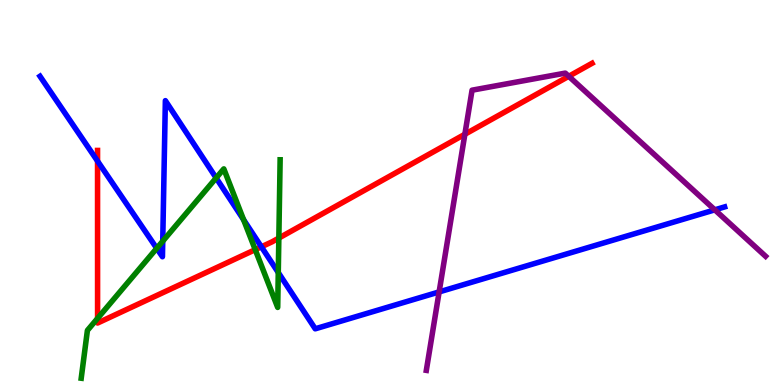[{'lines': ['blue', 'red'], 'intersections': [{'x': 1.26, 'y': 5.82}, {'x': 3.37, 'y': 3.59}]}, {'lines': ['green', 'red'], 'intersections': [{'x': 1.26, 'y': 1.73}, {'x': 3.29, 'y': 3.52}, {'x': 3.6, 'y': 3.82}]}, {'lines': ['purple', 'red'], 'intersections': [{'x': 6.0, 'y': 6.51}, {'x': 7.34, 'y': 8.02}]}, {'lines': ['blue', 'green'], 'intersections': [{'x': 2.02, 'y': 3.55}, {'x': 2.1, 'y': 3.74}, {'x': 2.79, 'y': 5.38}, {'x': 3.14, 'y': 4.29}, {'x': 3.59, 'y': 2.92}]}, {'lines': ['blue', 'purple'], 'intersections': [{'x': 5.67, 'y': 2.42}, {'x': 9.22, 'y': 4.55}]}, {'lines': ['green', 'purple'], 'intersections': []}]